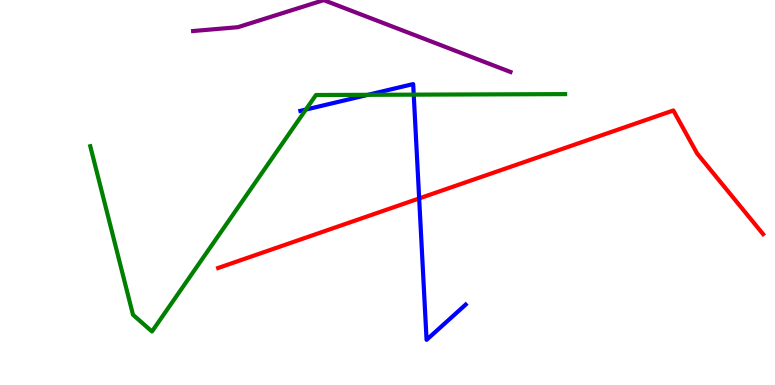[{'lines': ['blue', 'red'], 'intersections': [{'x': 5.41, 'y': 4.85}]}, {'lines': ['green', 'red'], 'intersections': []}, {'lines': ['purple', 'red'], 'intersections': []}, {'lines': ['blue', 'green'], 'intersections': [{'x': 3.95, 'y': 7.15}, {'x': 4.75, 'y': 7.54}, {'x': 5.34, 'y': 7.54}]}, {'lines': ['blue', 'purple'], 'intersections': []}, {'lines': ['green', 'purple'], 'intersections': []}]